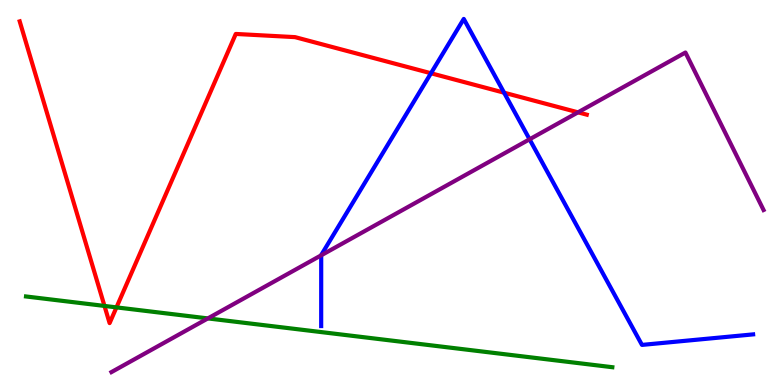[{'lines': ['blue', 'red'], 'intersections': [{'x': 5.56, 'y': 8.1}, {'x': 6.5, 'y': 7.59}]}, {'lines': ['green', 'red'], 'intersections': [{'x': 1.35, 'y': 2.05}, {'x': 1.5, 'y': 2.02}]}, {'lines': ['purple', 'red'], 'intersections': [{'x': 7.46, 'y': 7.08}]}, {'lines': ['blue', 'green'], 'intersections': []}, {'lines': ['blue', 'purple'], 'intersections': [{'x': 4.14, 'y': 3.37}, {'x': 6.83, 'y': 6.38}]}, {'lines': ['green', 'purple'], 'intersections': [{'x': 2.68, 'y': 1.73}]}]